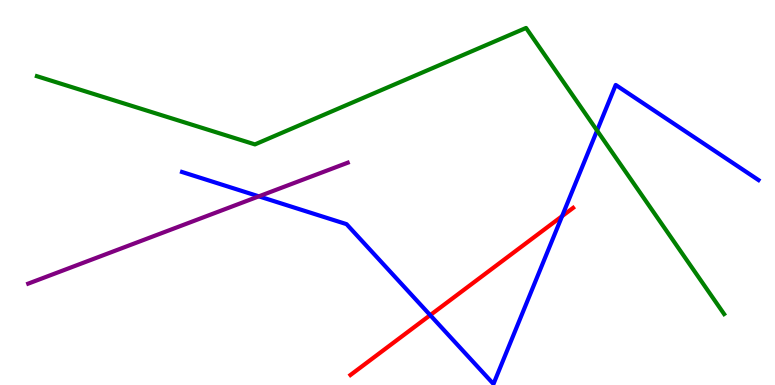[{'lines': ['blue', 'red'], 'intersections': [{'x': 5.55, 'y': 1.81}, {'x': 7.25, 'y': 4.39}]}, {'lines': ['green', 'red'], 'intersections': []}, {'lines': ['purple', 'red'], 'intersections': []}, {'lines': ['blue', 'green'], 'intersections': [{'x': 7.7, 'y': 6.61}]}, {'lines': ['blue', 'purple'], 'intersections': [{'x': 3.34, 'y': 4.9}]}, {'lines': ['green', 'purple'], 'intersections': []}]